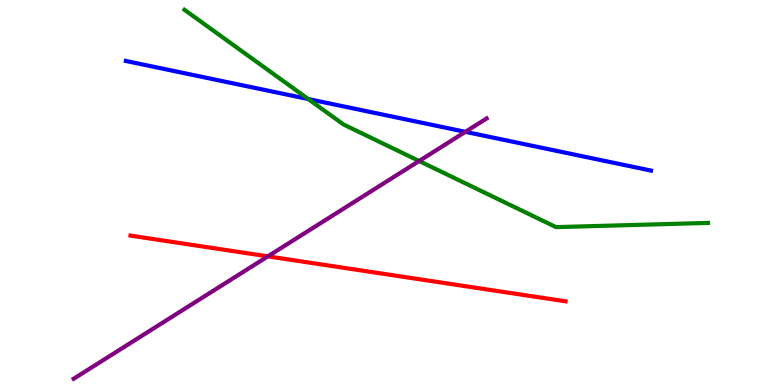[{'lines': ['blue', 'red'], 'intersections': []}, {'lines': ['green', 'red'], 'intersections': []}, {'lines': ['purple', 'red'], 'intersections': [{'x': 3.46, 'y': 3.34}]}, {'lines': ['blue', 'green'], 'intersections': [{'x': 3.98, 'y': 7.43}]}, {'lines': ['blue', 'purple'], 'intersections': [{'x': 6.01, 'y': 6.58}]}, {'lines': ['green', 'purple'], 'intersections': [{'x': 5.41, 'y': 5.82}]}]